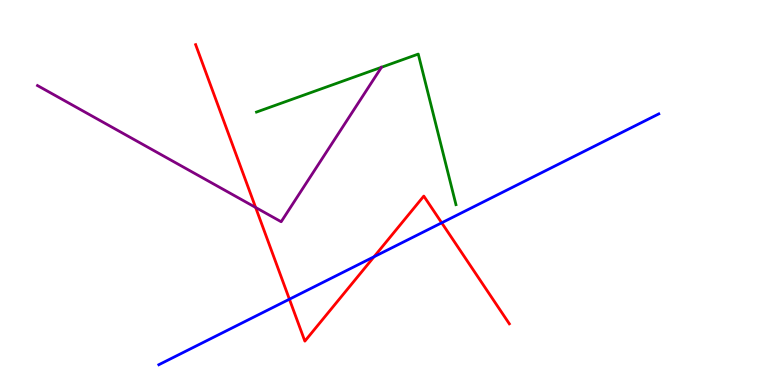[{'lines': ['blue', 'red'], 'intersections': [{'x': 3.73, 'y': 2.23}, {'x': 4.83, 'y': 3.33}, {'x': 5.7, 'y': 4.21}]}, {'lines': ['green', 'red'], 'intersections': []}, {'lines': ['purple', 'red'], 'intersections': [{'x': 3.3, 'y': 4.61}]}, {'lines': ['blue', 'green'], 'intersections': []}, {'lines': ['blue', 'purple'], 'intersections': []}, {'lines': ['green', 'purple'], 'intersections': []}]